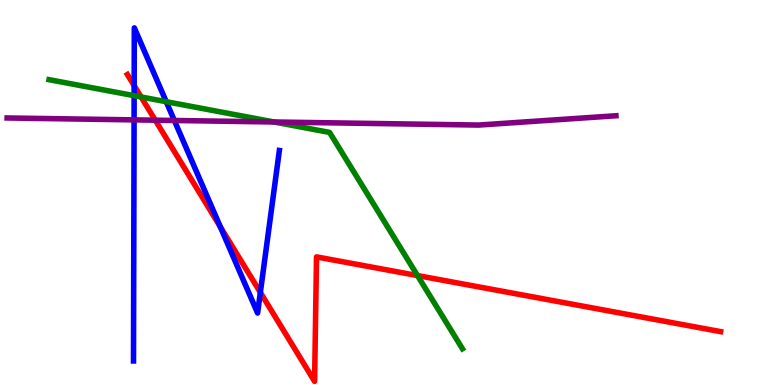[{'lines': ['blue', 'red'], 'intersections': [{'x': 1.73, 'y': 7.78}, {'x': 2.84, 'y': 4.11}, {'x': 3.36, 'y': 2.4}]}, {'lines': ['green', 'red'], 'intersections': [{'x': 1.82, 'y': 7.48}, {'x': 5.39, 'y': 2.84}]}, {'lines': ['purple', 'red'], 'intersections': [{'x': 2.0, 'y': 6.88}]}, {'lines': ['blue', 'green'], 'intersections': [{'x': 1.73, 'y': 7.52}, {'x': 2.14, 'y': 7.36}]}, {'lines': ['blue', 'purple'], 'intersections': [{'x': 1.73, 'y': 6.89}, {'x': 2.25, 'y': 6.87}]}, {'lines': ['green', 'purple'], 'intersections': [{'x': 3.54, 'y': 6.83}]}]